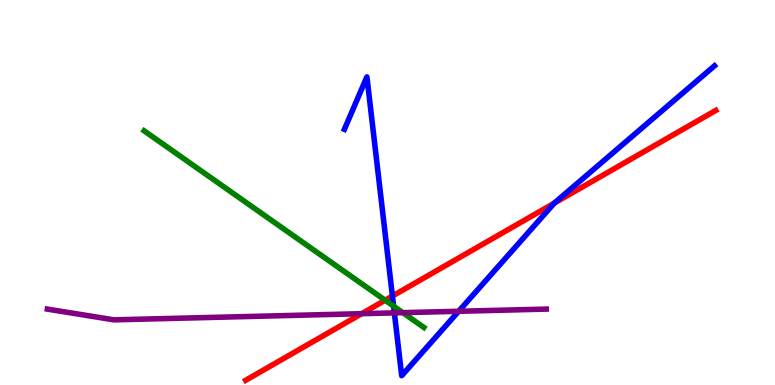[{'lines': ['blue', 'red'], 'intersections': [{'x': 5.06, 'y': 2.31}, {'x': 7.15, 'y': 4.72}]}, {'lines': ['green', 'red'], 'intersections': [{'x': 4.97, 'y': 2.2}]}, {'lines': ['purple', 'red'], 'intersections': [{'x': 4.67, 'y': 1.85}]}, {'lines': ['blue', 'green'], 'intersections': [{'x': 5.08, 'y': 2.05}]}, {'lines': ['blue', 'purple'], 'intersections': [{'x': 5.09, 'y': 1.87}, {'x': 5.92, 'y': 1.91}]}, {'lines': ['green', 'purple'], 'intersections': [{'x': 5.2, 'y': 1.88}]}]